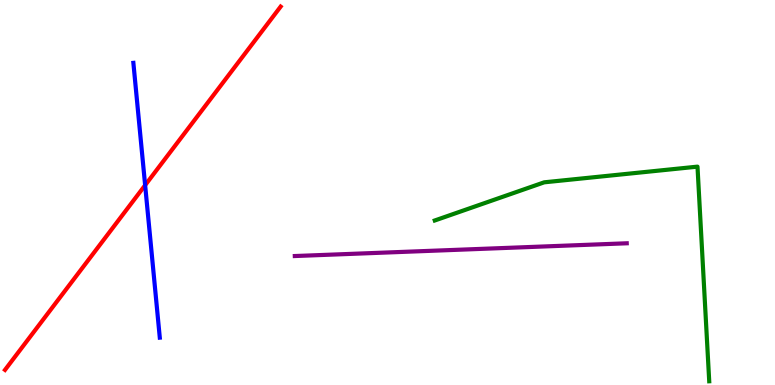[{'lines': ['blue', 'red'], 'intersections': [{'x': 1.87, 'y': 5.19}]}, {'lines': ['green', 'red'], 'intersections': []}, {'lines': ['purple', 'red'], 'intersections': []}, {'lines': ['blue', 'green'], 'intersections': []}, {'lines': ['blue', 'purple'], 'intersections': []}, {'lines': ['green', 'purple'], 'intersections': []}]